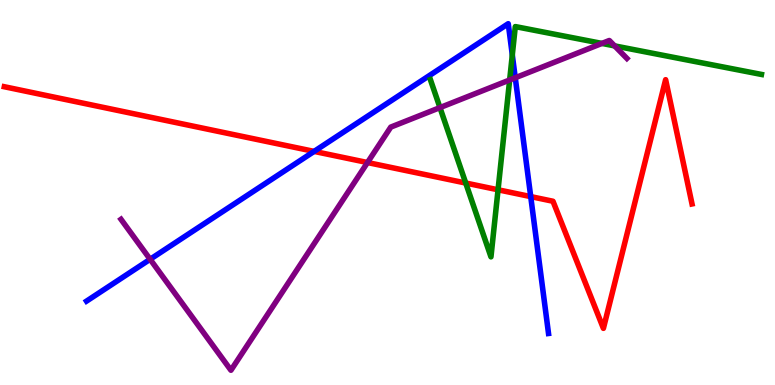[{'lines': ['blue', 'red'], 'intersections': [{'x': 4.05, 'y': 6.07}, {'x': 6.85, 'y': 4.89}]}, {'lines': ['green', 'red'], 'intersections': [{'x': 6.01, 'y': 5.25}, {'x': 6.43, 'y': 5.07}]}, {'lines': ['purple', 'red'], 'intersections': [{'x': 4.74, 'y': 5.78}]}, {'lines': ['blue', 'green'], 'intersections': [{'x': 6.61, 'y': 8.57}]}, {'lines': ['blue', 'purple'], 'intersections': [{'x': 1.94, 'y': 3.27}, {'x': 6.65, 'y': 7.98}]}, {'lines': ['green', 'purple'], 'intersections': [{'x': 5.68, 'y': 7.21}, {'x': 6.58, 'y': 7.92}, {'x': 7.77, 'y': 8.87}, {'x': 7.93, 'y': 8.81}]}]